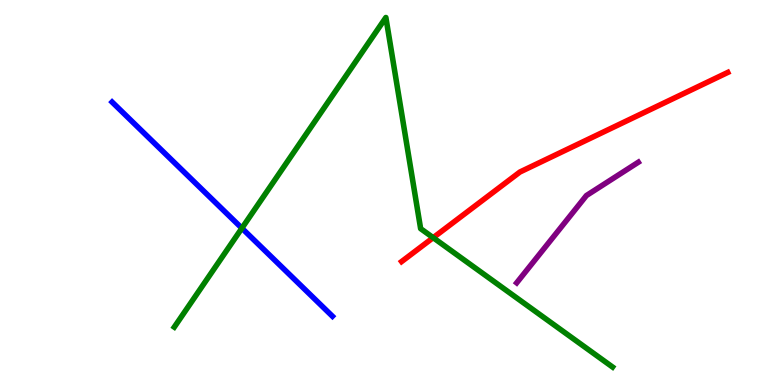[{'lines': ['blue', 'red'], 'intersections': []}, {'lines': ['green', 'red'], 'intersections': [{'x': 5.59, 'y': 3.83}]}, {'lines': ['purple', 'red'], 'intersections': []}, {'lines': ['blue', 'green'], 'intersections': [{'x': 3.12, 'y': 4.07}]}, {'lines': ['blue', 'purple'], 'intersections': []}, {'lines': ['green', 'purple'], 'intersections': []}]